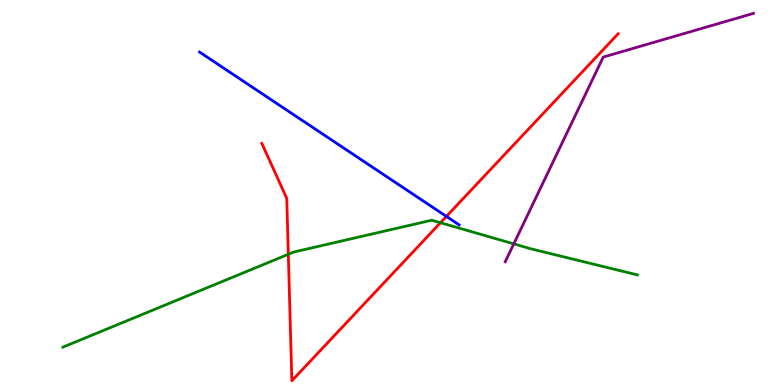[{'lines': ['blue', 'red'], 'intersections': [{'x': 5.76, 'y': 4.38}]}, {'lines': ['green', 'red'], 'intersections': [{'x': 3.72, 'y': 3.4}, {'x': 5.68, 'y': 4.21}]}, {'lines': ['purple', 'red'], 'intersections': []}, {'lines': ['blue', 'green'], 'intersections': []}, {'lines': ['blue', 'purple'], 'intersections': []}, {'lines': ['green', 'purple'], 'intersections': [{'x': 6.63, 'y': 3.67}]}]